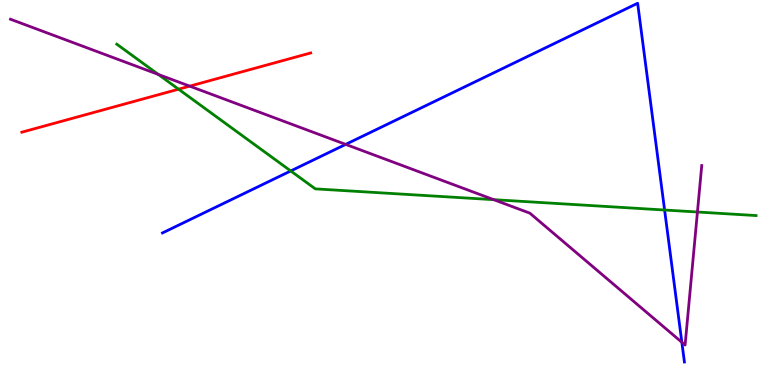[{'lines': ['blue', 'red'], 'intersections': []}, {'lines': ['green', 'red'], 'intersections': [{'x': 2.3, 'y': 7.68}]}, {'lines': ['purple', 'red'], 'intersections': [{'x': 2.45, 'y': 7.76}]}, {'lines': ['blue', 'green'], 'intersections': [{'x': 3.75, 'y': 5.56}, {'x': 8.58, 'y': 4.55}]}, {'lines': ['blue', 'purple'], 'intersections': [{'x': 4.46, 'y': 6.25}, {'x': 8.8, 'y': 1.11}]}, {'lines': ['green', 'purple'], 'intersections': [{'x': 2.04, 'y': 8.07}, {'x': 6.37, 'y': 4.81}, {'x': 9.0, 'y': 4.49}]}]